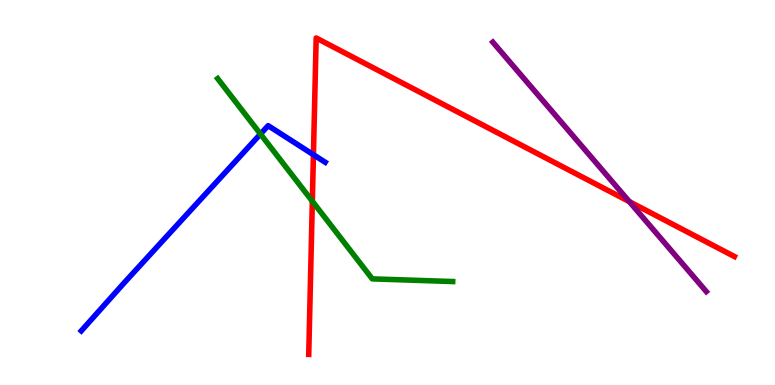[{'lines': ['blue', 'red'], 'intersections': [{'x': 4.04, 'y': 5.98}]}, {'lines': ['green', 'red'], 'intersections': [{'x': 4.03, 'y': 4.77}]}, {'lines': ['purple', 'red'], 'intersections': [{'x': 8.12, 'y': 4.76}]}, {'lines': ['blue', 'green'], 'intersections': [{'x': 3.36, 'y': 6.52}]}, {'lines': ['blue', 'purple'], 'intersections': []}, {'lines': ['green', 'purple'], 'intersections': []}]